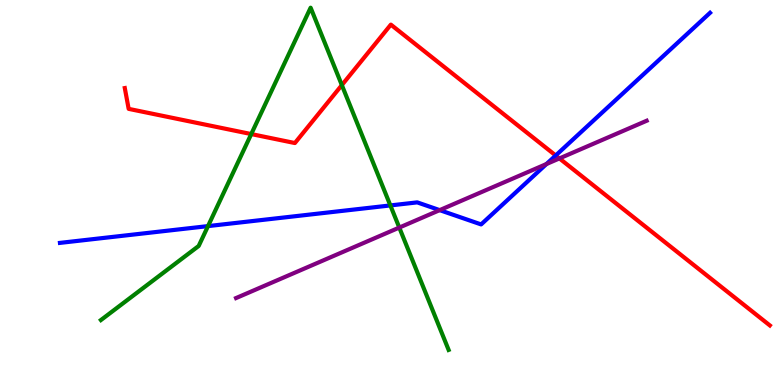[{'lines': ['blue', 'red'], 'intersections': [{'x': 7.17, 'y': 5.96}]}, {'lines': ['green', 'red'], 'intersections': [{'x': 3.24, 'y': 6.52}, {'x': 4.41, 'y': 7.79}]}, {'lines': ['purple', 'red'], 'intersections': [{'x': 7.22, 'y': 5.89}]}, {'lines': ['blue', 'green'], 'intersections': [{'x': 2.68, 'y': 4.13}, {'x': 5.04, 'y': 4.66}]}, {'lines': ['blue', 'purple'], 'intersections': [{'x': 5.67, 'y': 4.54}, {'x': 7.05, 'y': 5.74}]}, {'lines': ['green', 'purple'], 'intersections': [{'x': 5.15, 'y': 4.09}]}]